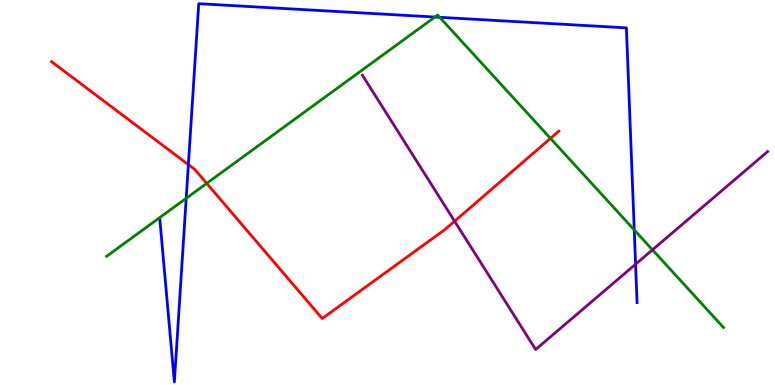[{'lines': ['blue', 'red'], 'intersections': [{'x': 2.43, 'y': 5.72}]}, {'lines': ['green', 'red'], 'intersections': [{'x': 2.67, 'y': 5.24}, {'x': 7.1, 'y': 6.41}]}, {'lines': ['purple', 'red'], 'intersections': [{'x': 5.87, 'y': 4.25}]}, {'lines': ['blue', 'green'], 'intersections': [{'x': 2.4, 'y': 4.85}, {'x': 5.61, 'y': 9.56}, {'x': 5.67, 'y': 9.55}, {'x': 8.18, 'y': 4.03}]}, {'lines': ['blue', 'purple'], 'intersections': [{'x': 8.2, 'y': 3.14}]}, {'lines': ['green', 'purple'], 'intersections': [{'x': 8.42, 'y': 3.51}]}]